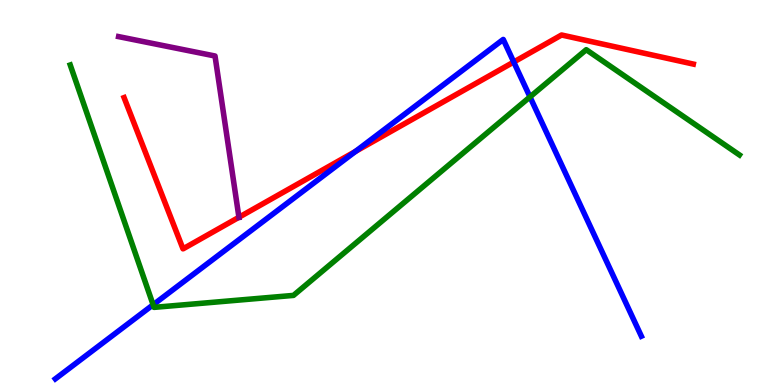[{'lines': ['blue', 'red'], 'intersections': [{'x': 4.59, 'y': 6.07}, {'x': 6.63, 'y': 8.39}]}, {'lines': ['green', 'red'], 'intersections': []}, {'lines': ['purple', 'red'], 'intersections': [{'x': 3.08, 'y': 4.36}]}, {'lines': ['blue', 'green'], 'intersections': [{'x': 1.98, 'y': 2.08}, {'x': 6.84, 'y': 7.48}]}, {'lines': ['blue', 'purple'], 'intersections': []}, {'lines': ['green', 'purple'], 'intersections': []}]